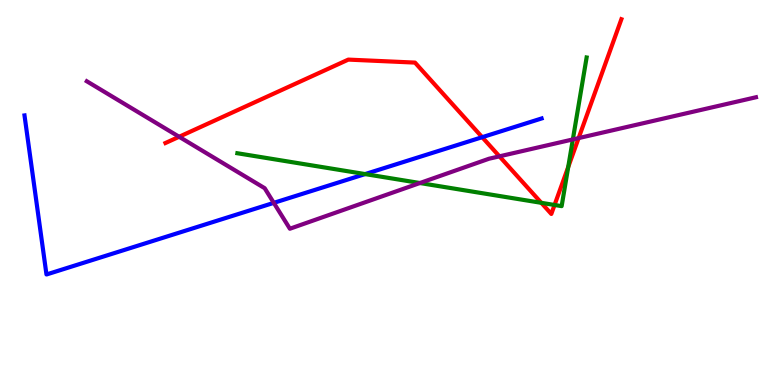[{'lines': ['blue', 'red'], 'intersections': [{'x': 6.22, 'y': 6.44}]}, {'lines': ['green', 'red'], 'intersections': [{'x': 6.98, 'y': 4.73}, {'x': 7.16, 'y': 4.68}, {'x': 7.33, 'y': 5.66}]}, {'lines': ['purple', 'red'], 'intersections': [{'x': 2.31, 'y': 6.45}, {'x': 6.44, 'y': 5.94}, {'x': 7.47, 'y': 6.41}]}, {'lines': ['blue', 'green'], 'intersections': [{'x': 4.71, 'y': 5.48}]}, {'lines': ['blue', 'purple'], 'intersections': [{'x': 3.53, 'y': 4.73}]}, {'lines': ['green', 'purple'], 'intersections': [{'x': 5.42, 'y': 5.25}, {'x': 7.39, 'y': 6.38}]}]